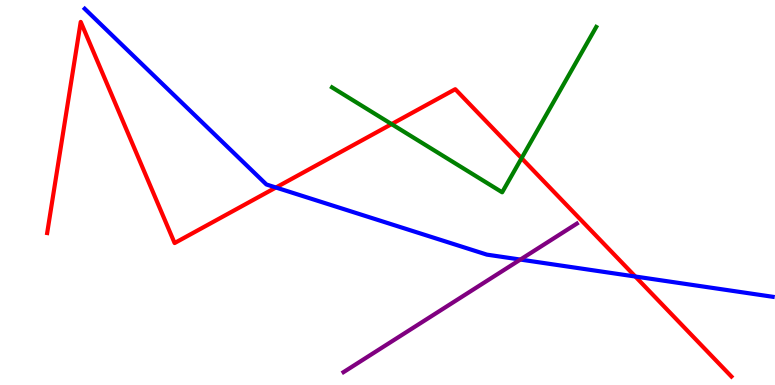[{'lines': ['blue', 'red'], 'intersections': [{'x': 3.56, 'y': 5.13}, {'x': 8.2, 'y': 2.82}]}, {'lines': ['green', 'red'], 'intersections': [{'x': 5.05, 'y': 6.78}, {'x': 6.73, 'y': 5.89}]}, {'lines': ['purple', 'red'], 'intersections': []}, {'lines': ['blue', 'green'], 'intersections': []}, {'lines': ['blue', 'purple'], 'intersections': [{'x': 6.71, 'y': 3.26}]}, {'lines': ['green', 'purple'], 'intersections': []}]